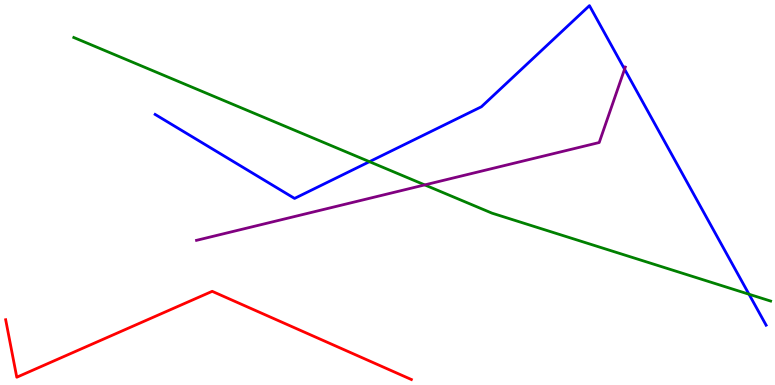[{'lines': ['blue', 'red'], 'intersections': []}, {'lines': ['green', 'red'], 'intersections': []}, {'lines': ['purple', 'red'], 'intersections': []}, {'lines': ['blue', 'green'], 'intersections': [{'x': 4.77, 'y': 5.8}, {'x': 9.66, 'y': 2.36}]}, {'lines': ['blue', 'purple'], 'intersections': [{'x': 8.06, 'y': 8.2}]}, {'lines': ['green', 'purple'], 'intersections': [{'x': 5.48, 'y': 5.2}]}]